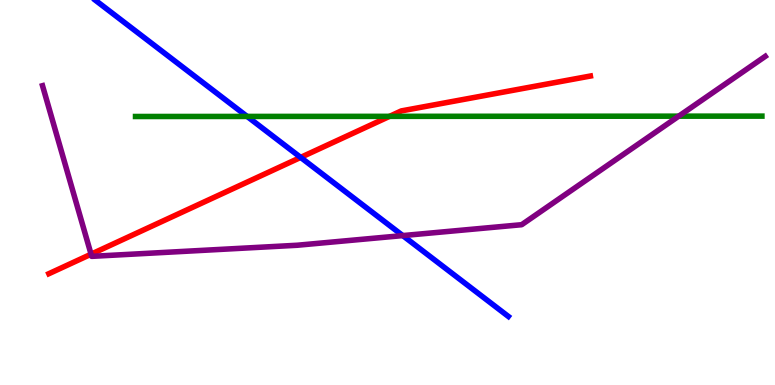[{'lines': ['blue', 'red'], 'intersections': [{'x': 3.88, 'y': 5.91}]}, {'lines': ['green', 'red'], 'intersections': [{'x': 5.03, 'y': 6.98}]}, {'lines': ['purple', 'red'], 'intersections': [{'x': 1.18, 'y': 3.4}]}, {'lines': ['blue', 'green'], 'intersections': [{'x': 3.19, 'y': 6.98}]}, {'lines': ['blue', 'purple'], 'intersections': [{'x': 5.2, 'y': 3.88}]}, {'lines': ['green', 'purple'], 'intersections': [{'x': 8.76, 'y': 6.98}]}]